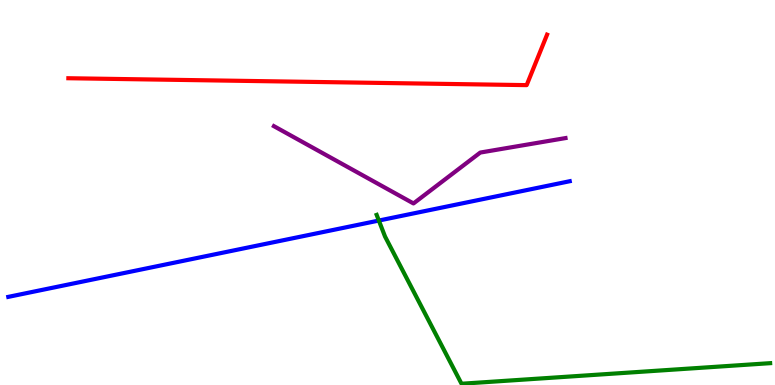[{'lines': ['blue', 'red'], 'intersections': []}, {'lines': ['green', 'red'], 'intersections': []}, {'lines': ['purple', 'red'], 'intersections': []}, {'lines': ['blue', 'green'], 'intersections': [{'x': 4.89, 'y': 4.27}]}, {'lines': ['blue', 'purple'], 'intersections': []}, {'lines': ['green', 'purple'], 'intersections': []}]